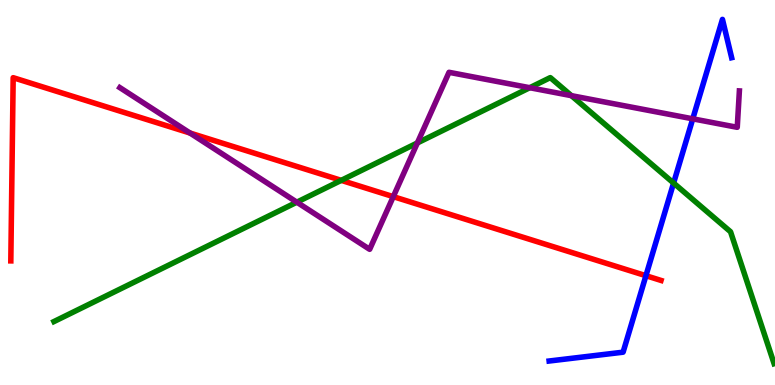[{'lines': ['blue', 'red'], 'intersections': [{'x': 8.33, 'y': 2.84}]}, {'lines': ['green', 'red'], 'intersections': [{'x': 4.4, 'y': 5.32}]}, {'lines': ['purple', 'red'], 'intersections': [{'x': 2.45, 'y': 6.54}, {'x': 5.07, 'y': 4.89}]}, {'lines': ['blue', 'green'], 'intersections': [{'x': 8.69, 'y': 5.25}]}, {'lines': ['blue', 'purple'], 'intersections': [{'x': 8.94, 'y': 6.91}]}, {'lines': ['green', 'purple'], 'intersections': [{'x': 3.83, 'y': 4.75}, {'x': 5.39, 'y': 6.29}, {'x': 6.84, 'y': 7.72}, {'x': 7.37, 'y': 7.52}]}]